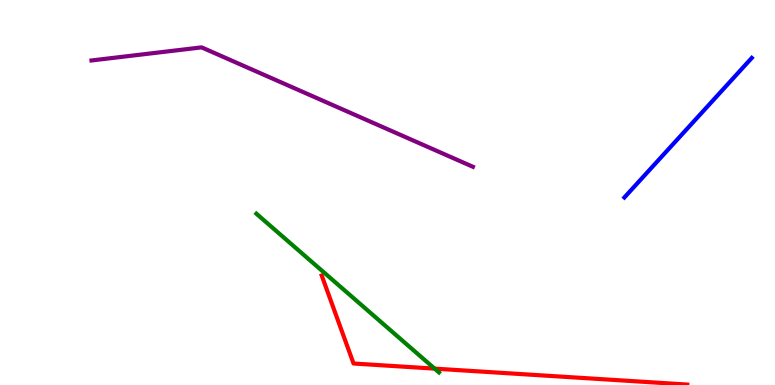[{'lines': ['blue', 'red'], 'intersections': []}, {'lines': ['green', 'red'], 'intersections': [{'x': 5.61, 'y': 0.425}]}, {'lines': ['purple', 'red'], 'intersections': []}, {'lines': ['blue', 'green'], 'intersections': []}, {'lines': ['blue', 'purple'], 'intersections': []}, {'lines': ['green', 'purple'], 'intersections': []}]